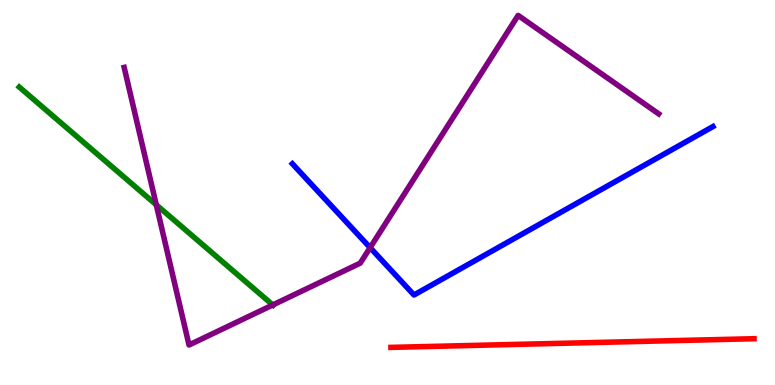[{'lines': ['blue', 'red'], 'intersections': []}, {'lines': ['green', 'red'], 'intersections': []}, {'lines': ['purple', 'red'], 'intersections': []}, {'lines': ['blue', 'green'], 'intersections': []}, {'lines': ['blue', 'purple'], 'intersections': [{'x': 4.78, 'y': 3.57}]}, {'lines': ['green', 'purple'], 'intersections': [{'x': 2.02, 'y': 4.68}, {'x': 3.52, 'y': 2.08}]}]